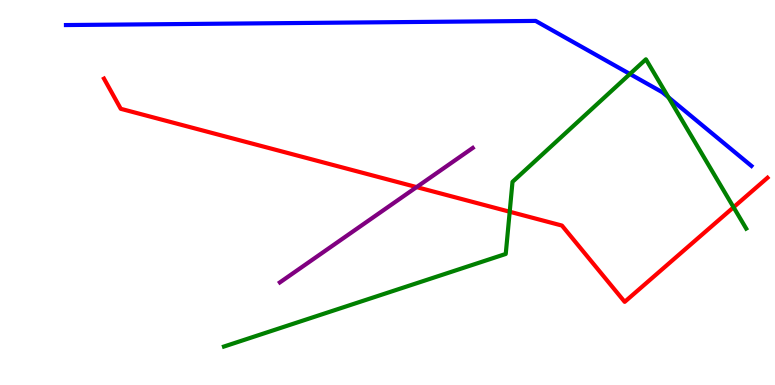[{'lines': ['blue', 'red'], 'intersections': []}, {'lines': ['green', 'red'], 'intersections': [{'x': 6.58, 'y': 4.5}, {'x': 9.47, 'y': 4.62}]}, {'lines': ['purple', 'red'], 'intersections': [{'x': 5.38, 'y': 5.14}]}, {'lines': ['blue', 'green'], 'intersections': [{'x': 8.13, 'y': 8.08}, {'x': 8.62, 'y': 7.47}]}, {'lines': ['blue', 'purple'], 'intersections': []}, {'lines': ['green', 'purple'], 'intersections': []}]